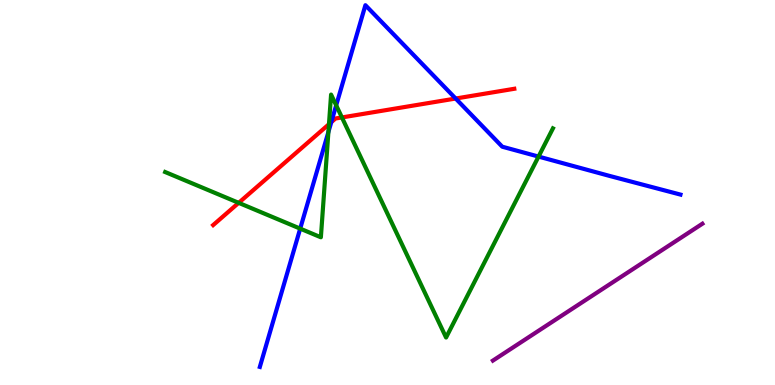[{'lines': ['blue', 'red'], 'intersections': [{'x': 4.27, 'y': 6.83}, {'x': 5.88, 'y': 7.44}]}, {'lines': ['green', 'red'], 'intersections': [{'x': 3.08, 'y': 4.73}, {'x': 4.24, 'y': 6.77}, {'x': 4.41, 'y': 6.95}]}, {'lines': ['purple', 'red'], 'intersections': []}, {'lines': ['blue', 'green'], 'intersections': [{'x': 3.87, 'y': 4.06}, {'x': 4.24, 'y': 6.57}, {'x': 4.34, 'y': 7.26}, {'x': 6.95, 'y': 5.93}]}, {'lines': ['blue', 'purple'], 'intersections': []}, {'lines': ['green', 'purple'], 'intersections': []}]